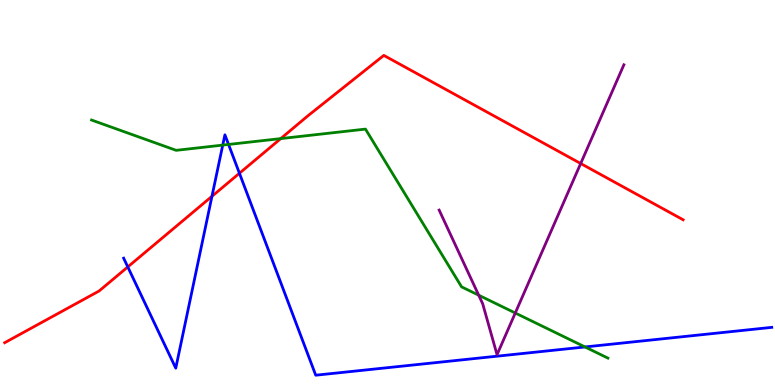[{'lines': ['blue', 'red'], 'intersections': [{'x': 1.65, 'y': 3.07}, {'x': 2.73, 'y': 4.9}, {'x': 3.09, 'y': 5.5}]}, {'lines': ['green', 'red'], 'intersections': [{'x': 3.62, 'y': 6.4}]}, {'lines': ['purple', 'red'], 'intersections': [{'x': 7.49, 'y': 5.75}]}, {'lines': ['blue', 'green'], 'intersections': [{'x': 2.87, 'y': 6.23}, {'x': 2.95, 'y': 6.25}, {'x': 7.55, 'y': 0.988}]}, {'lines': ['blue', 'purple'], 'intersections': []}, {'lines': ['green', 'purple'], 'intersections': [{'x': 6.18, 'y': 2.33}, {'x': 6.65, 'y': 1.87}]}]